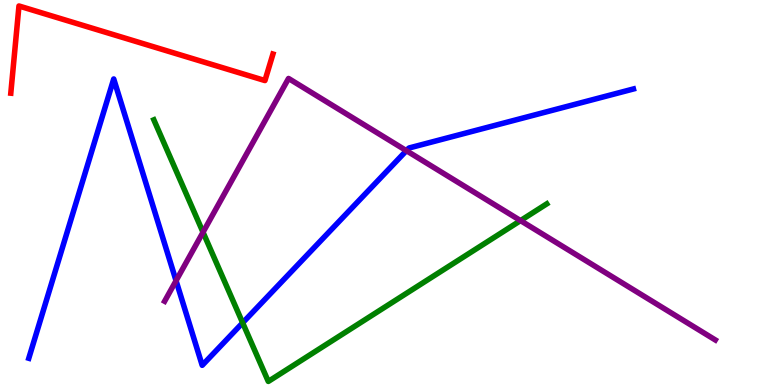[{'lines': ['blue', 'red'], 'intersections': []}, {'lines': ['green', 'red'], 'intersections': []}, {'lines': ['purple', 'red'], 'intersections': []}, {'lines': ['blue', 'green'], 'intersections': [{'x': 3.13, 'y': 1.62}]}, {'lines': ['blue', 'purple'], 'intersections': [{'x': 2.27, 'y': 2.71}, {'x': 5.24, 'y': 6.09}]}, {'lines': ['green', 'purple'], 'intersections': [{'x': 2.62, 'y': 3.97}, {'x': 6.72, 'y': 4.27}]}]